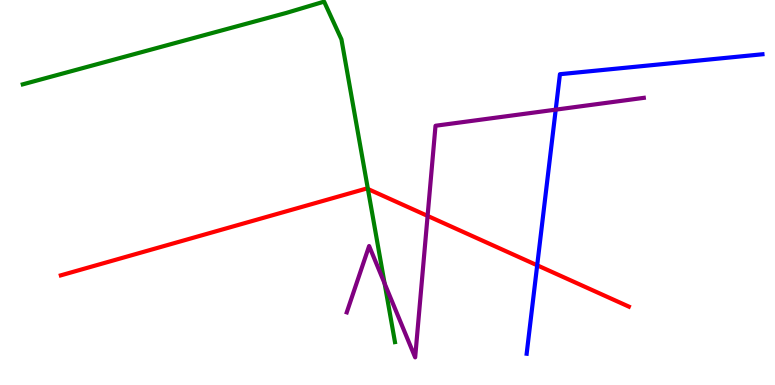[{'lines': ['blue', 'red'], 'intersections': [{'x': 6.93, 'y': 3.11}]}, {'lines': ['green', 'red'], 'intersections': [{'x': 4.75, 'y': 5.09}]}, {'lines': ['purple', 'red'], 'intersections': [{'x': 5.52, 'y': 4.39}]}, {'lines': ['blue', 'green'], 'intersections': []}, {'lines': ['blue', 'purple'], 'intersections': [{'x': 7.17, 'y': 7.15}]}, {'lines': ['green', 'purple'], 'intersections': [{'x': 4.96, 'y': 2.64}]}]